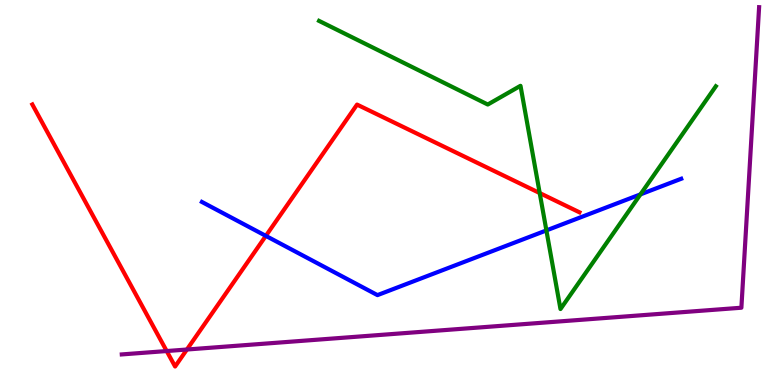[{'lines': ['blue', 'red'], 'intersections': [{'x': 3.43, 'y': 3.87}]}, {'lines': ['green', 'red'], 'intersections': [{'x': 6.96, 'y': 4.99}]}, {'lines': ['purple', 'red'], 'intersections': [{'x': 2.15, 'y': 0.882}, {'x': 2.41, 'y': 0.922}]}, {'lines': ['blue', 'green'], 'intersections': [{'x': 7.05, 'y': 4.02}, {'x': 8.26, 'y': 4.95}]}, {'lines': ['blue', 'purple'], 'intersections': []}, {'lines': ['green', 'purple'], 'intersections': []}]